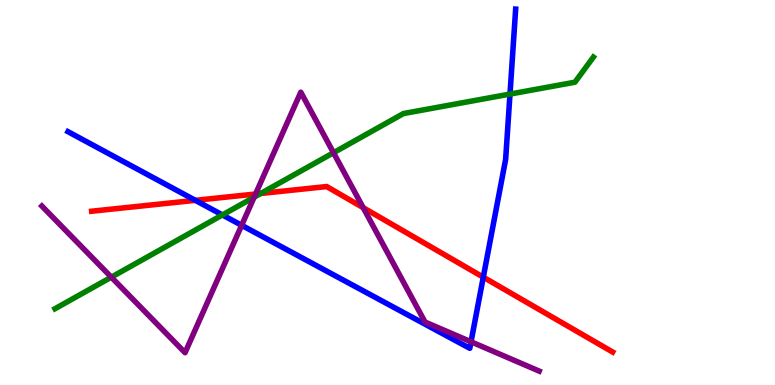[{'lines': ['blue', 'red'], 'intersections': [{'x': 2.52, 'y': 4.8}, {'x': 6.24, 'y': 2.8}]}, {'lines': ['green', 'red'], 'intersections': [{'x': 3.36, 'y': 4.97}]}, {'lines': ['purple', 'red'], 'intersections': [{'x': 3.3, 'y': 4.96}, {'x': 4.69, 'y': 4.61}]}, {'lines': ['blue', 'green'], 'intersections': [{'x': 2.87, 'y': 4.42}, {'x': 6.58, 'y': 7.56}]}, {'lines': ['blue', 'purple'], 'intersections': [{'x': 3.12, 'y': 4.15}, {'x': 6.08, 'y': 1.12}]}, {'lines': ['green', 'purple'], 'intersections': [{'x': 1.44, 'y': 2.8}, {'x': 3.28, 'y': 4.88}, {'x': 4.3, 'y': 6.03}]}]